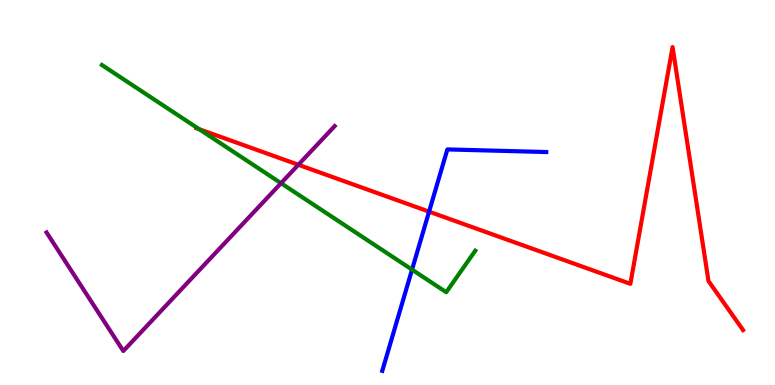[{'lines': ['blue', 'red'], 'intersections': [{'x': 5.54, 'y': 4.5}]}, {'lines': ['green', 'red'], 'intersections': [{'x': 2.57, 'y': 6.64}]}, {'lines': ['purple', 'red'], 'intersections': [{'x': 3.85, 'y': 5.72}]}, {'lines': ['blue', 'green'], 'intersections': [{'x': 5.32, 'y': 3.0}]}, {'lines': ['blue', 'purple'], 'intersections': []}, {'lines': ['green', 'purple'], 'intersections': [{'x': 3.63, 'y': 5.24}]}]